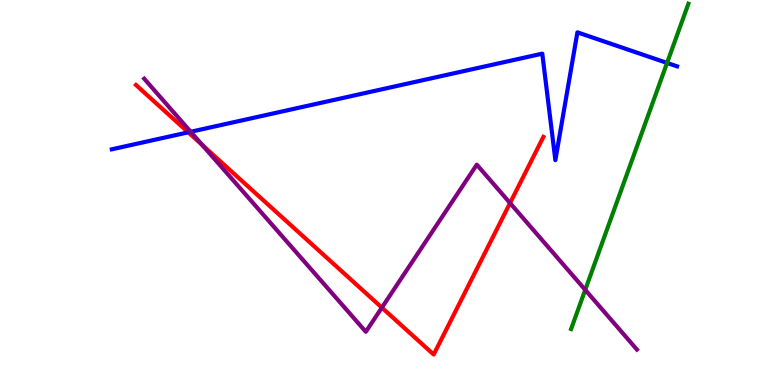[{'lines': ['blue', 'red'], 'intersections': [{'x': 2.43, 'y': 6.56}]}, {'lines': ['green', 'red'], 'intersections': []}, {'lines': ['purple', 'red'], 'intersections': [{'x': 2.61, 'y': 6.23}, {'x': 4.93, 'y': 2.01}, {'x': 6.58, 'y': 4.73}]}, {'lines': ['blue', 'green'], 'intersections': [{'x': 8.61, 'y': 8.37}]}, {'lines': ['blue', 'purple'], 'intersections': [{'x': 2.46, 'y': 6.58}]}, {'lines': ['green', 'purple'], 'intersections': [{'x': 7.55, 'y': 2.47}]}]